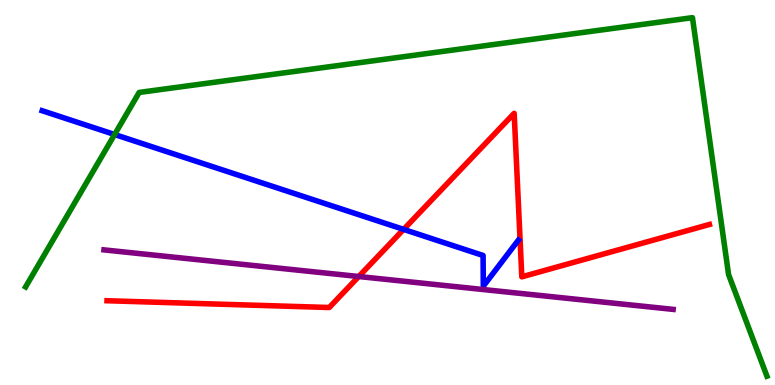[{'lines': ['blue', 'red'], 'intersections': [{'x': 5.21, 'y': 4.04}]}, {'lines': ['green', 'red'], 'intersections': []}, {'lines': ['purple', 'red'], 'intersections': [{'x': 4.63, 'y': 2.82}]}, {'lines': ['blue', 'green'], 'intersections': [{'x': 1.48, 'y': 6.51}]}, {'lines': ['blue', 'purple'], 'intersections': []}, {'lines': ['green', 'purple'], 'intersections': []}]